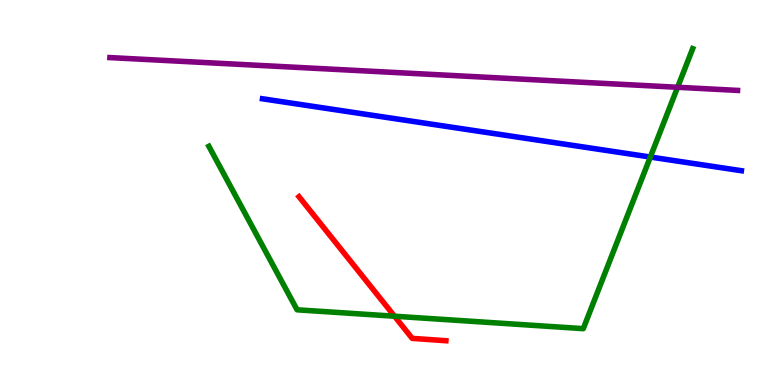[{'lines': ['blue', 'red'], 'intersections': []}, {'lines': ['green', 'red'], 'intersections': [{'x': 5.09, 'y': 1.79}]}, {'lines': ['purple', 'red'], 'intersections': []}, {'lines': ['blue', 'green'], 'intersections': [{'x': 8.39, 'y': 5.92}]}, {'lines': ['blue', 'purple'], 'intersections': []}, {'lines': ['green', 'purple'], 'intersections': [{'x': 8.74, 'y': 7.73}]}]